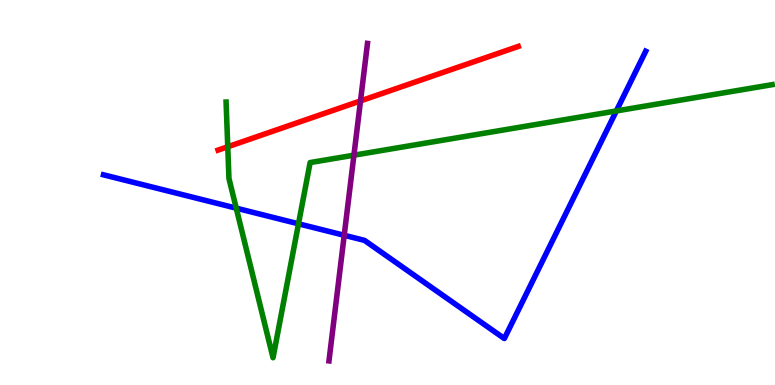[{'lines': ['blue', 'red'], 'intersections': []}, {'lines': ['green', 'red'], 'intersections': [{'x': 2.94, 'y': 6.19}]}, {'lines': ['purple', 'red'], 'intersections': [{'x': 4.65, 'y': 7.38}]}, {'lines': ['blue', 'green'], 'intersections': [{'x': 3.05, 'y': 4.59}, {'x': 3.85, 'y': 4.19}, {'x': 7.95, 'y': 7.12}]}, {'lines': ['blue', 'purple'], 'intersections': [{'x': 4.44, 'y': 3.89}]}, {'lines': ['green', 'purple'], 'intersections': [{'x': 4.57, 'y': 5.97}]}]